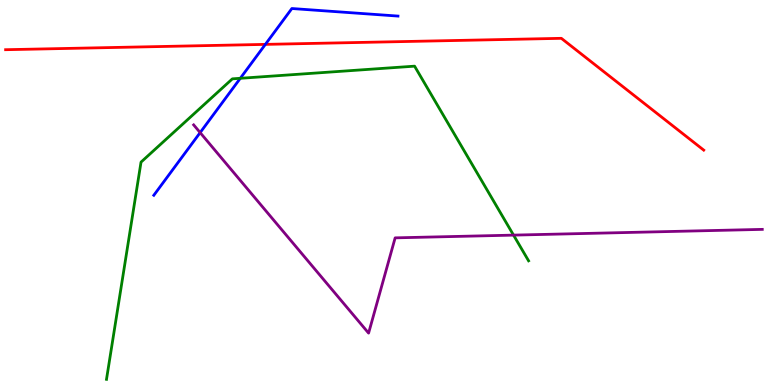[{'lines': ['blue', 'red'], 'intersections': [{'x': 3.42, 'y': 8.85}]}, {'lines': ['green', 'red'], 'intersections': []}, {'lines': ['purple', 'red'], 'intersections': []}, {'lines': ['blue', 'green'], 'intersections': [{'x': 3.1, 'y': 7.97}]}, {'lines': ['blue', 'purple'], 'intersections': [{'x': 2.58, 'y': 6.56}]}, {'lines': ['green', 'purple'], 'intersections': [{'x': 6.63, 'y': 3.89}]}]